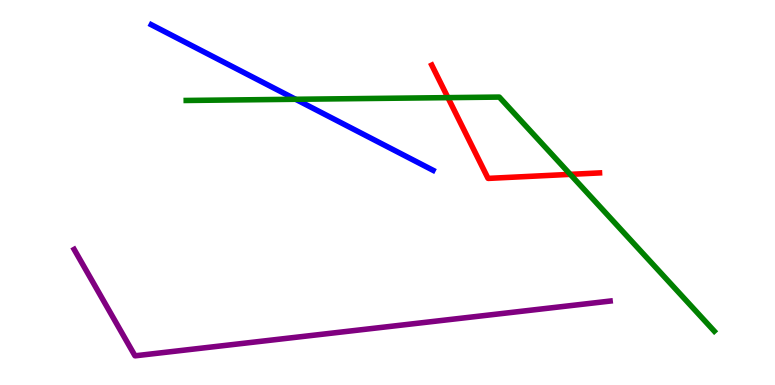[{'lines': ['blue', 'red'], 'intersections': []}, {'lines': ['green', 'red'], 'intersections': [{'x': 5.78, 'y': 7.46}, {'x': 7.36, 'y': 5.47}]}, {'lines': ['purple', 'red'], 'intersections': []}, {'lines': ['blue', 'green'], 'intersections': [{'x': 3.81, 'y': 7.42}]}, {'lines': ['blue', 'purple'], 'intersections': []}, {'lines': ['green', 'purple'], 'intersections': []}]